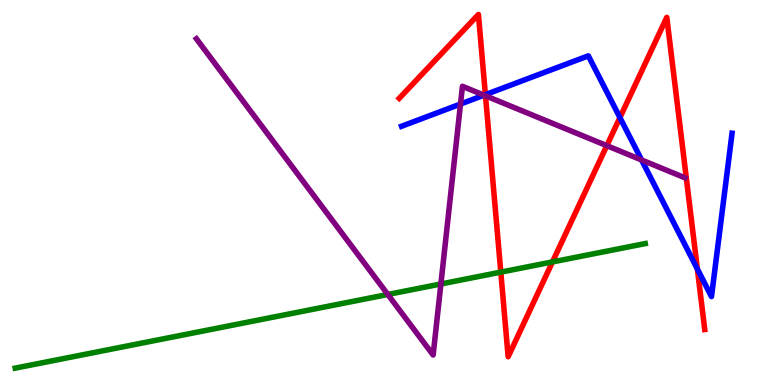[{'lines': ['blue', 'red'], 'intersections': [{'x': 6.26, 'y': 7.54}, {'x': 8.0, 'y': 6.95}, {'x': 9.0, 'y': 3.01}]}, {'lines': ['green', 'red'], 'intersections': [{'x': 6.46, 'y': 2.93}, {'x': 7.13, 'y': 3.2}]}, {'lines': ['purple', 'red'], 'intersections': [{'x': 6.26, 'y': 7.51}, {'x': 7.83, 'y': 6.22}]}, {'lines': ['blue', 'green'], 'intersections': []}, {'lines': ['blue', 'purple'], 'intersections': [{'x': 5.94, 'y': 7.3}, {'x': 6.25, 'y': 7.53}, {'x': 8.28, 'y': 5.85}]}, {'lines': ['green', 'purple'], 'intersections': [{'x': 5.0, 'y': 2.35}, {'x': 5.69, 'y': 2.62}]}]